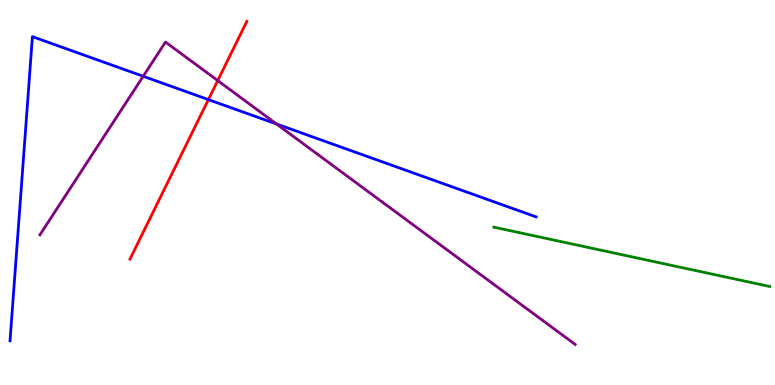[{'lines': ['blue', 'red'], 'intersections': [{'x': 2.69, 'y': 7.41}]}, {'lines': ['green', 'red'], 'intersections': []}, {'lines': ['purple', 'red'], 'intersections': [{'x': 2.81, 'y': 7.91}]}, {'lines': ['blue', 'green'], 'intersections': []}, {'lines': ['blue', 'purple'], 'intersections': [{'x': 1.85, 'y': 8.02}, {'x': 3.57, 'y': 6.78}]}, {'lines': ['green', 'purple'], 'intersections': []}]